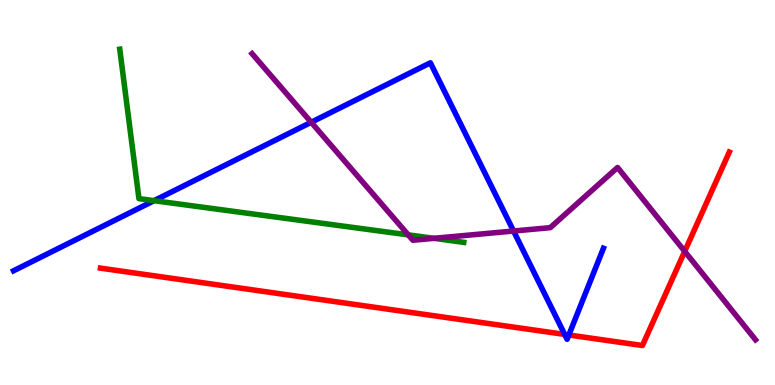[{'lines': ['blue', 'red'], 'intersections': [{'x': 7.29, 'y': 1.31}, {'x': 7.34, 'y': 1.3}]}, {'lines': ['green', 'red'], 'intersections': []}, {'lines': ['purple', 'red'], 'intersections': [{'x': 8.84, 'y': 3.47}]}, {'lines': ['blue', 'green'], 'intersections': [{'x': 1.99, 'y': 4.79}]}, {'lines': ['blue', 'purple'], 'intersections': [{'x': 4.02, 'y': 6.82}, {'x': 6.63, 'y': 4.0}]}, {'lines': ['green', 'purple'], 'intersections': [{'x': 5.27, 'y': 3.9}, {'x': 5.6, 'y': 3.81}]}]